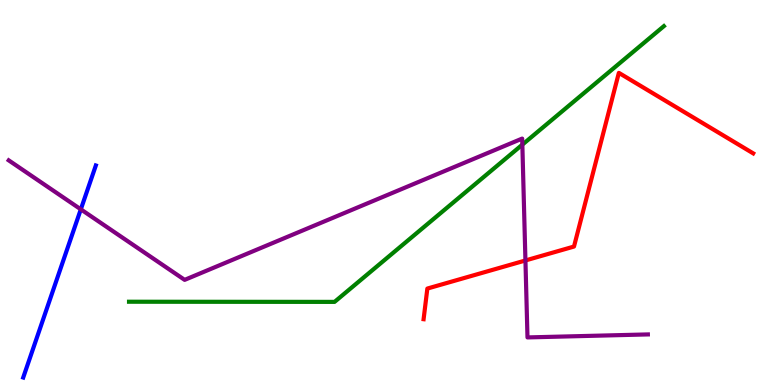[{'lines': ['blue', 'red'], 'intersections': []}, {'lines': ['green', 'red'], 'intersections': []}, {'lines': ['purple', 'red'], 'intersections': [{'x': 6.78, 'y': 3.23}]}, {'lines': ['blue', 'green'], 'intersections': []}, {'lines': ['blue', 'purple'], 'intersections': [{'x': 1.04, 'y': 4.56}]}, {'lines': ['green', 'purple'], 'intersections': [{'x': 6.74, 'y': 6.24}]}]